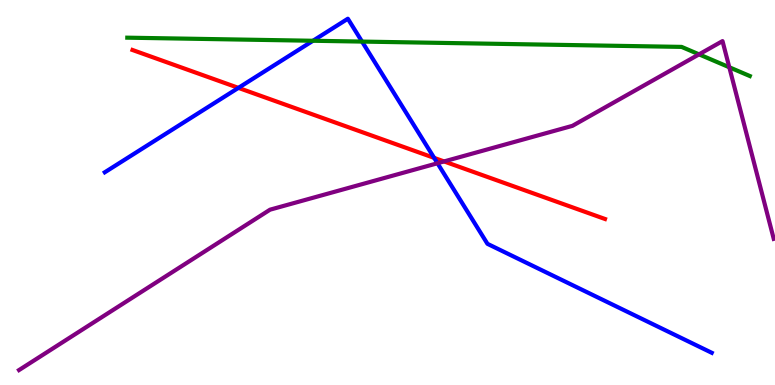[{'lines': ['blue', 'red'], 'intersections': [{'x': 3.08, 'y': 7.72}, {'x': 5.6, 'y': 5.9}]}, {'lines': ['green', 'red'], 'intersections': []}, {'lines': ['purple', 'red'], 'intersections': [{'x': 5.73, 'y': 5.81}]}, {'lines': ['blue', 'green'], 'intersections': [{'x': 4.04, 'y': 8.94}, {'x': 4.67, 'y': 8.92}]}, {'lines': ['blue', 'purple'], 'intersections': [{'x': 5.65, 'y': 5.76}]}, {'lines': ['green', 'purple'], 'intersections': [{'x': 9.02, 'y': 8.59}, {'x': 9.41, 'y': 8.25}]}]